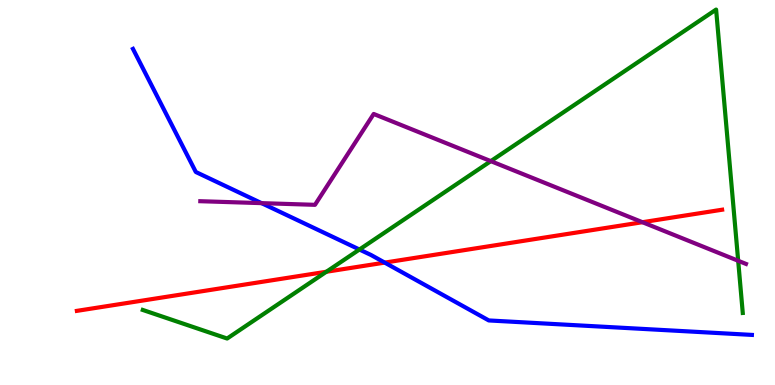[{'lines': ['blue', 'red'], 'intersections': [{'x': 4.96, 'y': 3.18}]}, {'lines': ['green', 'red'], 'intersections': [{'x': 4.21, 'y': 2.94}]}, {'lines': ['purple', 'red'], 'intersections': [{'x': 8.29, 'y': 4.23}]}, {'lines': ['blue', 'green'], 'intersections': [{'x': 4.64, 'y': 3.52}]}, {'lines': ['blue', 'purple'], 'intersections': [{'x': 3.37, 'y': 4.72}]}, {'lines': ['green', 'purple'], 'intersections': [{'x': 6.33, 'y': 5.81}, {'x': 9.52, 'y': 3.23}]}]